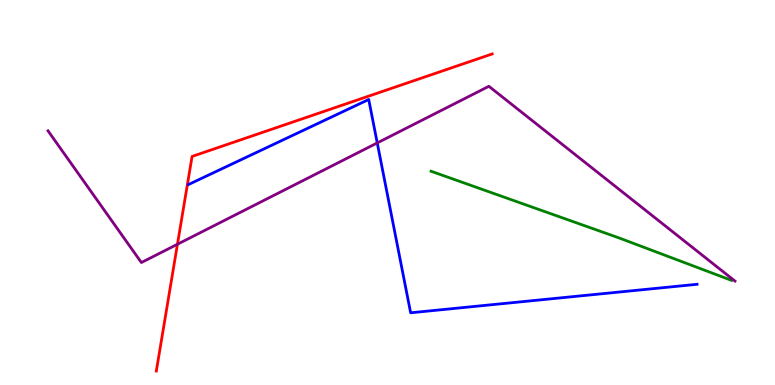[{'lines': ['blue', 'red'], 'intersections': []}, {'lines': ['green', 'red'], 'intersections': []}, {'lines': ['purple', 'red'], 'intersections': [{'x': 2.29, 'y': 3.66}]}, {'lines': ['blue', 'green'], 'intersections': []}, {'lines': ['blue', 'purple'], 'intersections': [{'x': 4.87, 'y': 6.29}]}, {'lines': ['green', 'purple'], 'intersections': []}]